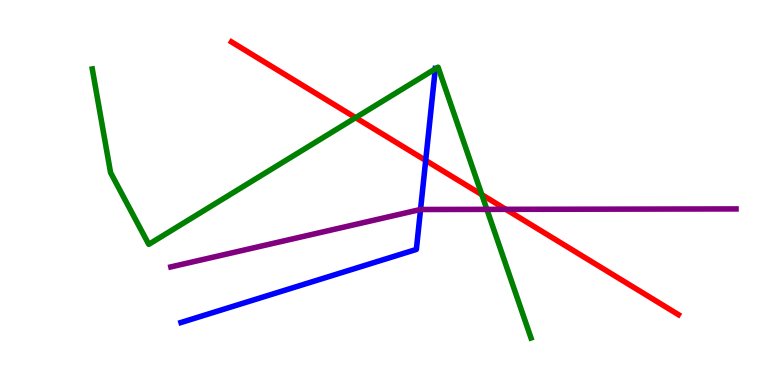[{'lines': ['blue', 'red'], 'intersections': [{'x': 5.49, 'y': 5.83}]}, {'lines': ['green', 'red'], 'intersections': [{'x': 4.59, 'y': 6.94}, {'x': 6.22, 'y': 4.94}]}, {'lines': ['purple', 'red'], 'intersections': [{'x': 6.53, 'y': 4.56}]}, {'lines': ['blue', 'green'], 'intersections': [{'x': 5.62, 'y': 8.21}]}, {'lines': ['blue', 'purple'], 'intersections': [{'x': 5.43, 'y': 4.56}]}, {'lines': ['green', 'purple'], 'intersections': [{'x': 6.28, 'y': 4.56}]}]